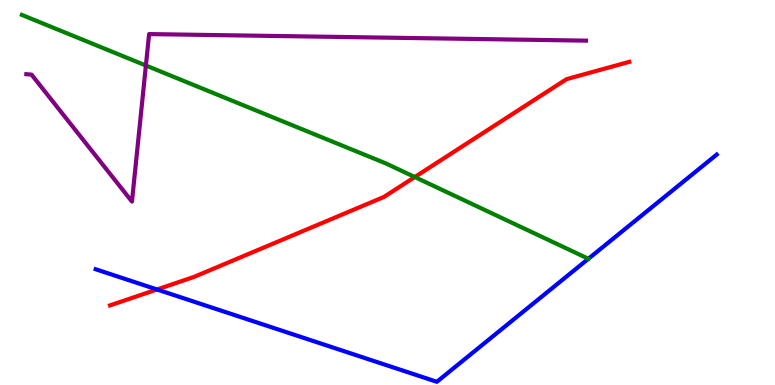[{'lines': ['blue', 'red'], 'intersections': [{'x': 2.03, 'y': 2.48}]}, {'lines': ['green', 'red'], 'intersections': [{'x': 5.35, 'y': 5.4}]}, {'lines': ['purple', 'red'], 'intersections': []}, {'lines': ['blue', 'green'], 'intersections': [{'x': 7.59, 'y': 3.28}]}, {'lines': ['blue', 'purple'], 'intersections': []}, {'lines': ['green', 'purple'], 'intersections': [{'x': 1.88, 'y': 8.3}]}]